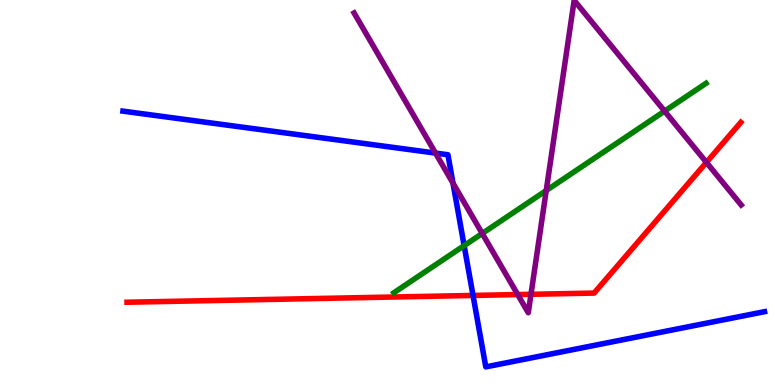[{'lines': ['blue', 'red'], 'intersections': [{'x': 6.1, 'y': 2.33}]}, {'lines': ['green', 'red'], 'intersections': []}, {'lines': ['purple', 'red'], 'intersections': [{'x': 6.68, 'y': 2.35}, {'x': 6.85, 'y': 2.36}, {'x': 9.12, 'y': 5.78}]}, {'lines': ['blue', 'green'], 'intersections': [{'x': 5.99, 'y': 3.62}]}, {'lines': ['blue', 'purple'], 'intersections': [{'x': 5.62, 'y': 6.02}, {'x': 5.85, 'y': 5.24}]}, {'lines': ['green', 'purple'], 'intersections': [{'x': 6.22, 'y': 3.94}, {'x': 7.05, 'y': 5.05}, {'x': 8.58, 'y': 7.11}]}]